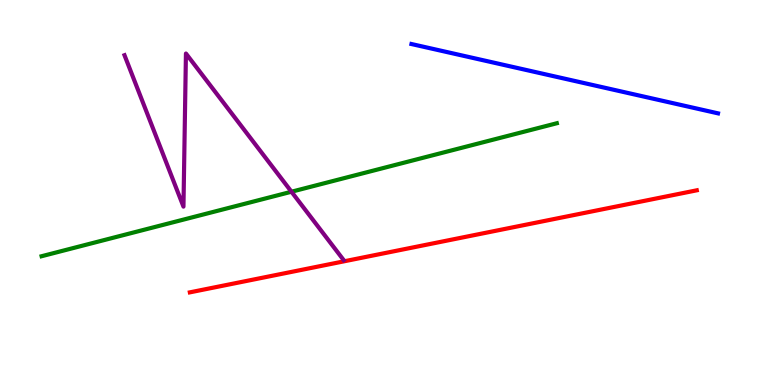[{'lines': ['blue', 'red'], 'intersections': []}, {'lines': ['green', 'red'], 'intersections': []}, {'lines': ['purple', 'red'], 'intersections': []}, {'lines': ['blue', 'green'], 'intersections': []}, {'lines': ['blue', 'purple'], 'intersections': []}, {'lines': ['green', 'purple'], 'intersections': [{'x': 3.76, 'y': 5.02}]}]